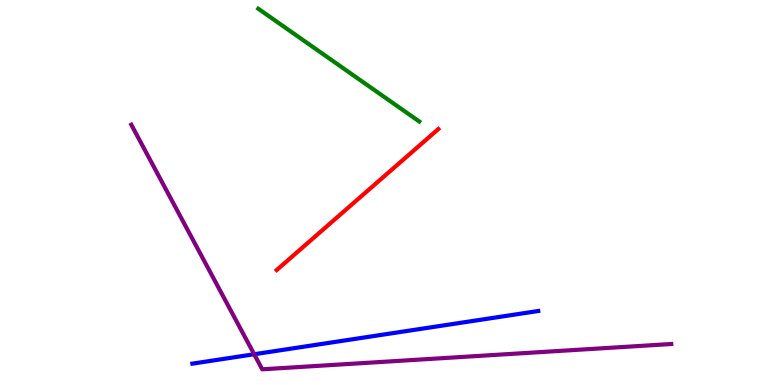[{'lines': ['blue', 'red'], 'intersections': []}, {'lines': ['green', 'red'], 'intersections': []}, {'lines': ['purple', 'red'], 'intersections': []}, {'lines': ['blue', 'green'], 'intersections': []}, {'lines': ['blue', 'purple'], 'intersections': [{'x': 3.28, 'y': 0.799}]}, {'lines': ['green', 'purple'], 'intersections': []}]